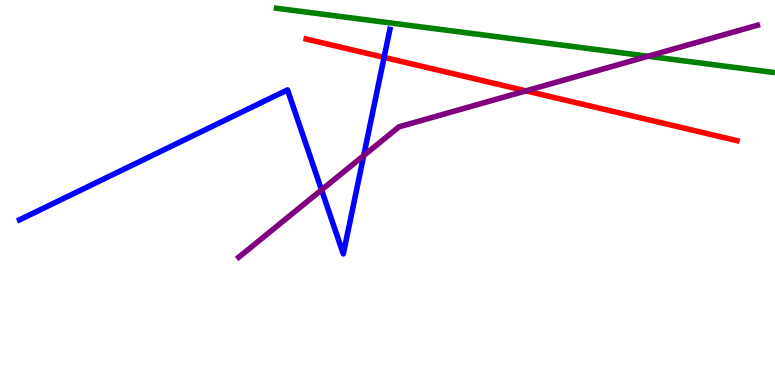[{'lines': ['blue', 'red'], 'intersections': [{'x': 4.96, 'y': 8.51}]}, {'lines': ['green', 'red'], 'intersections': []}, {'lines': ['purple', 'red'], 'intersections': [{'x': 6.79, 'y': 7.64}]}, {'lines': ['blue', 'green'], 'intersections': []}, {'lines': ['blue', 'purple'], 'intersections': [{'x': 4.15, 'y': 5.07}, {'x': 4.69, 'y': 5.96}]}, {'lines': ['green', 'purple'], 'intersections': [{'x': 8.36, 'y': 8.54}]}]